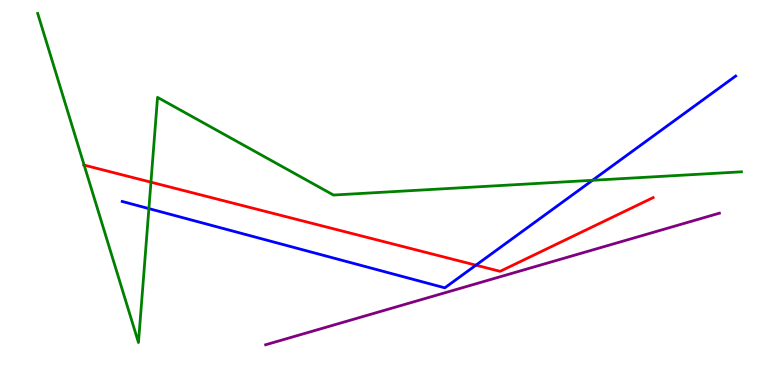[{'lines': ['blue', 'red'], 'intersections': [{'x': 6.14, 'y': 3.11}]}, {'lines': ['green', 'red'], 'intersections': [{'x': 1.09, 'y': 5.71}, {'x': 1.95, 'y': 5.27}]}, {'lines': ['purple', 'red'], 'intersections': []}, {'lines': ['blue', 'green'], 'intersections': [{'x': 1.92, 'y': 4.58}, {'x': 7.65, 'y': 5.32}]}, {'lines': ['blue', 'purple'], 'intersections': []}, {'lines': ['green', 'purple'], 'intersections': []}]